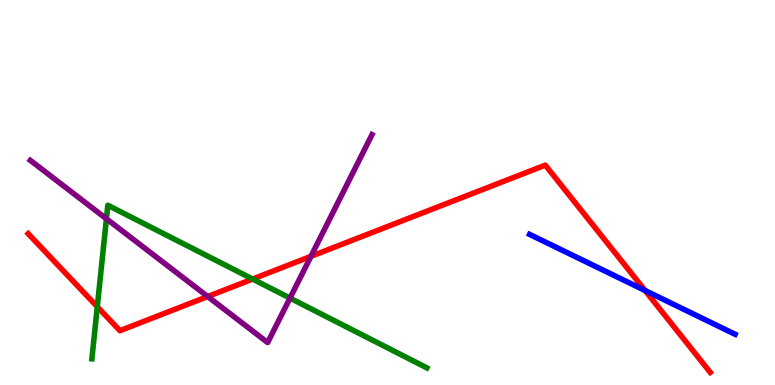[{'lines': ['blue', 'red'], 'intersections': [{'x': 8.32, 'y': 2.45}]}, {'lines': ['green', 'red'], 'intersections': [{'x': 1.26, 'y': 2.03}, {'x': 3.26, 'y': 2.75}]}, {'lines': ['purple', 'red'], 'intersections': [{'x': 2.68, 'y': 2.3}, {'x': 4.01, 'y': 3.34}]}, {'lines': ['blue', 'green'], 'intersections': []}, {'lines': ['blue', 'purple'], 'intersections': []}, {'lines': ['green', 'purple'], 'intersections': [{'x': 1.37, 'y': 4.32}, {'x': 3.74, 'y': 2.26}]}]